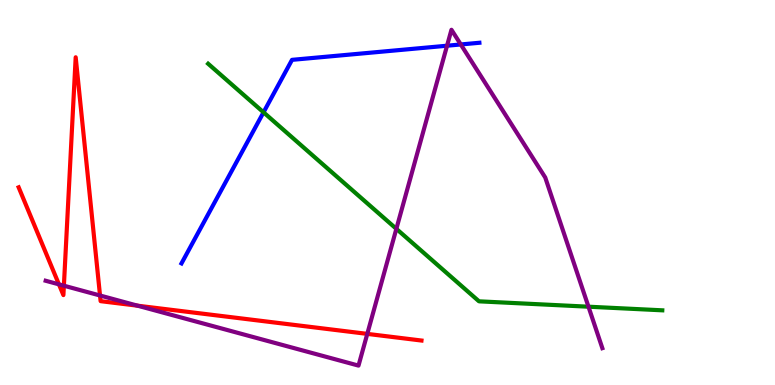[{'lines': ['blue', 'red'], 'intersections': []}, {'lines': ['green', 'red'], 'intersections': []}, {'lines': ['purple', 'red'], 'intersections': [{'x': 0.76, 'y': 2.61}, {'x': 0.824, 'y': 2.58}, {'x': 1.29, 'y': 2.32}, {'x': 1.78, 'y': 2.06}, {'x': 4.74, 'y': 1.33}]}, {'lines': ['blue', 'green'], 'intersections': [{'x': 3.4, 'y': 7.08}]}, {'lines': ['blue', 'purple'], 'intersections': [{'x': 5.77, 'y': 8.81}, {'x': 5.95, 'y': 8.85}]}, {'lines': ['green', 'purple'], 'intersections': [{'x': 5.11, 'y': 4.06}, {'x': 7.59, 'y': 2.03}]}]